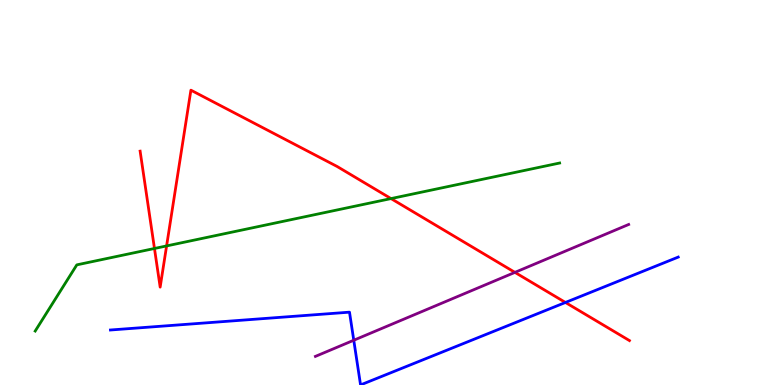[{'lines': ['blue', 'red'], 'intersections': [{'x': 7.3, 'y': 2.14}]}, {'lines': ['green', 'red'], 'intersections': [{'x': 1.99, 'y': 3.55}, {'x': 2.15, 'y': 3.61}, {'x': 5.05, 'y': 4.84}]}, {'lines': ['purple', 'red'], 'intersections': [{'x': 6.64, 'y': 2.93}]}, {'lines': ['blue', 'green'], 'intersections': []}, {'lines': ['blue', 'purple'], 'intersections': [{'x': 4.56, 'y': 1.16}]}, {'lines': ['green', 'purple'], 'intersections': []}]